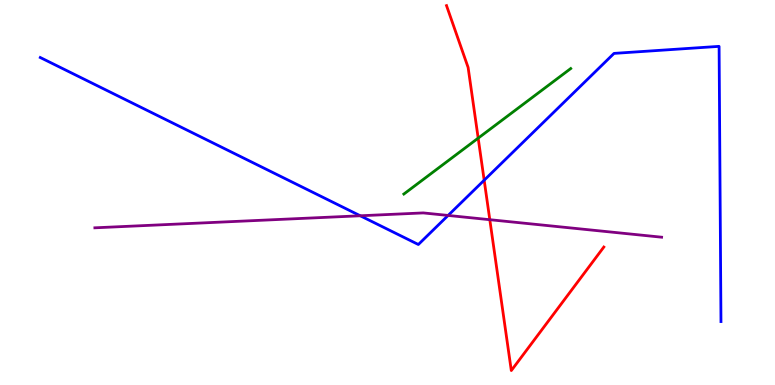[{'lines': ['blue', 'red'], 'intersections': [{'x': 6.25, 'y': 5.32}]}, {'lines': ['green', 'red'], 'intersections': [{'x': 6.17, 'y': 6.41}]}, {'lines': ['purple', 'red'], 'intersections': [{'x': 6.32, 'y': 4.29}]}, {'lines': ['blue', 'green'], 'intersections': []}, {'lines': ['blue', 'purple'], 'intersections': [{'x': 4.65, 'y': 4.4}, {'x': 5.78, 'y': 4.4}]}, {'lines': ['green', 'purple'], 'intersections': []}]